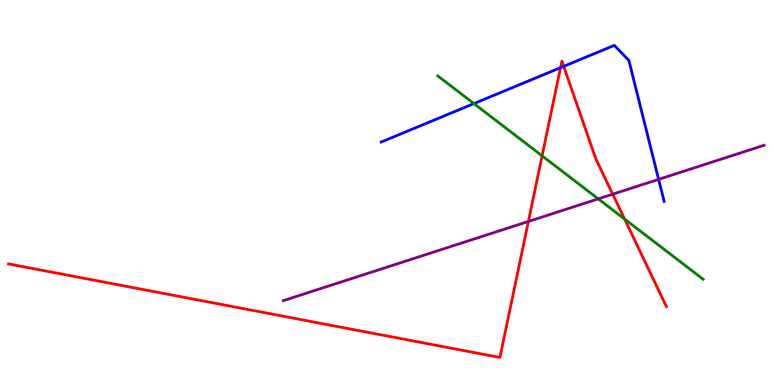[{'lines': ['blue', 'red'], 'intersections': [{'x': 7.23, 'y': 8.24}, {'x': 7.27, 'y': 8.28}]}, {'lines': ['green', 'red'], 'intersections': [{'x': 6.99, 'y': 5.95}, {'x': 8.06, 'y': 4.31}]}, {'lines': ['purple', 'red'], 'intersections': [{'x': 6.82, 'y': 4.25}, {'x': 7.91, 'y': 4.96}]}, {'lines': ['blue', 'green'], 'intersections': [{'x': 6.12, 'y': 7.31}]}, {'lines': ['blue', 'purple'], 'intersections': [{'x': 8.5, 'y': 5.34}]}, {'lines': ['green', 'purple'], 'intersections': [{'x': 7.72, 'y': 4.83}]}]